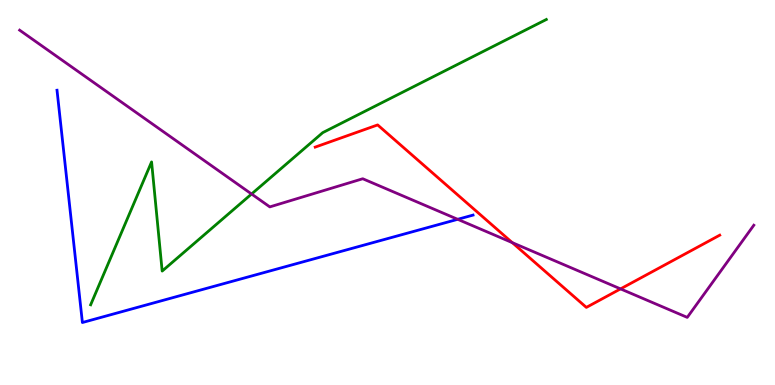[{'lines': ['blue', 'red'], 'intersections': []}, {'lines': ['green', 'red'], 'intersections': []}, {'lines': ['purple', 'red'], 'intersections': [{'x': 6.61, 'y': 3.7}, {'x': 8.01, 'y': 2.5}]}, {'lines': ['blue', 'green'], 'intersections': []}, {'lines': ['blue', 'purple'], 'intersections': [{'x': 5.91, 'y': 4.3}]}, {'lines': ['green', 'purple'], 'intersections': [{'x': 3.25, 'y': 4.96}]}]